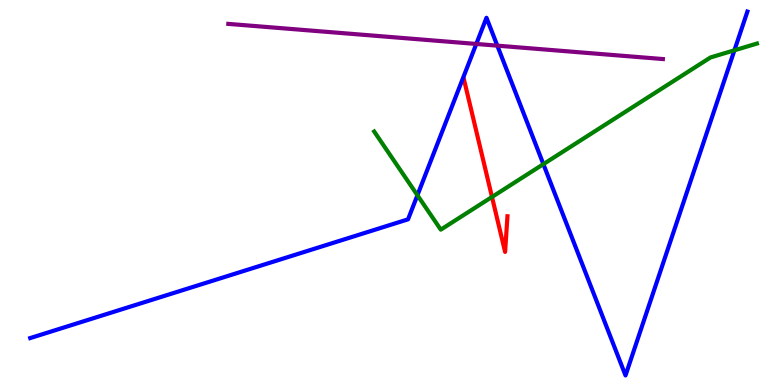[{'lines': ['blue', 'red'], 'intersections': []}, {'lines': ['green', 'red'], 'intersections': [{'x': 6.35, 'y': 4.88}]}, {'lines': ['purple', 'red'], 'intersections': []}, {'lines': ['blue', 'green'], 'intersections': [{'x': 5.39, 'y': 4.93}, {'x': 7.01, 'y': 5.74}, {'x': 9.48, 'y': 8.69}]}, {'lines': ['blue', 'purple'], 'intersections': [{'x': 6.15, 'y': 8.86}, {'x': 6.42, 'y': 8.81}]}, {'lines': ['green', 'purple'], 'intersections': []}]